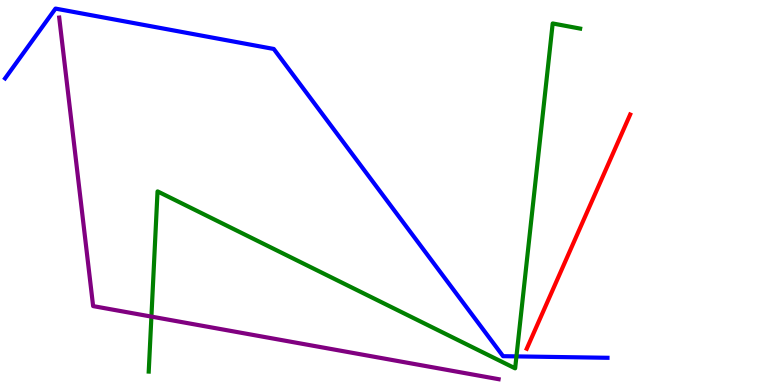[{'lines': ['blue', 'red'], 'intersections': []}, {'lines': ['green', 'red'], 'intersections': []}, {'lines': ['purple', 'red'], 'intersections': []}, {'lines': ['blue', 'green'], 'intersections': [{'x': 6.66, 'y': 0.743}]}, {'lines': ['blue', 'purple'], 'intersections': []}, {'lines': ['green', 'purple'], 'intersections': [{'x': 1.95, 'y': 1.78}]}]